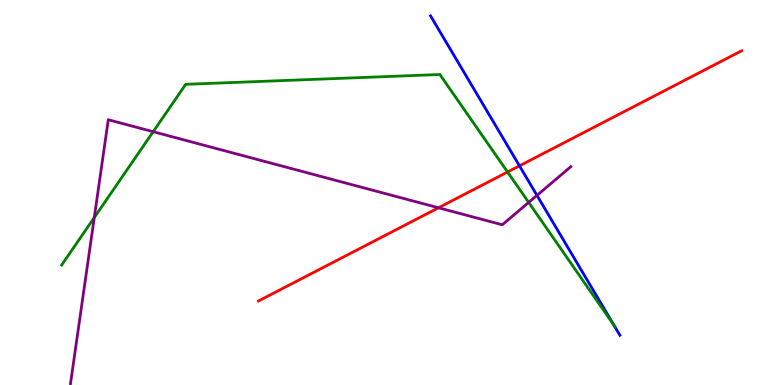[{'lines': ['blue', 'red'], 'intersections': [{'x': 6.7, 'y': 5.69}]}, {'lines': ['green', 'red'], 'intersections': [{'x': 6.55, 'y': 5.53}]}, {'lines': ['purple', 'red'], 'intersections': [{'x': 5.66, 'y': 4.6}]}, {'lines': ['blue', 'green'], 'intersections': [{'x': 7.92, 'y': 1.55}]}, {'lines': ['blue', 'purple'], 'intersections': [{'x': 6.93, 'y': 4.93}]}, {'lines': ['green', 'purple'], 'intersections': [{'x': 1.22, 'y': 4.35}, {'x': 1.98, 'y': 6.58}, {'x': 6.82, 'y': 4.74}]}]